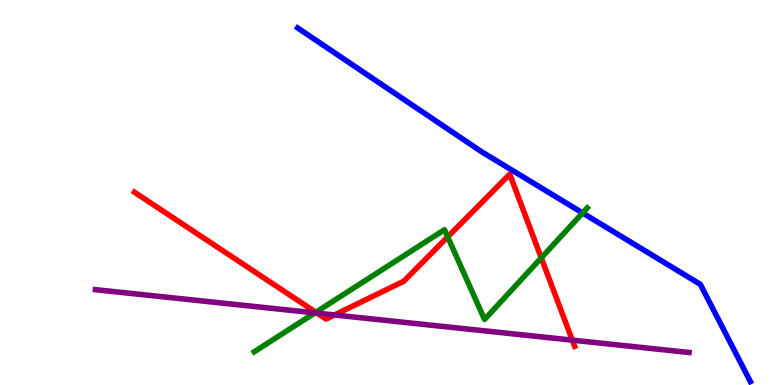[{'lines': ['blue', 'red'], 'intersections': []}, {'lines': ['green', 'red'], 'intersections': [{'x': 4.08, 'y': 1.89}, {'x': 5.78, 'y': 3.85}, {'x': 6.98, 'y': 3.3}]}, {'lines': ['purple', 'red'], 'intersections': [{'x': 4.09, 'y': 1.87}, {'x': 4.32, 'y': 1.82}, {'x': 7.38, 'y': 1.17}]}, {'lines': ['blue', 'green'], 'intersections': [{'x': 7.52, 'y': 4.47}]}, {'lines': ['blue', 'purple'], 'intersections': []}, {'lines': ['green', 'purple'], 'intersections': [{'x': 4.06, 'y': 1.87}]}]